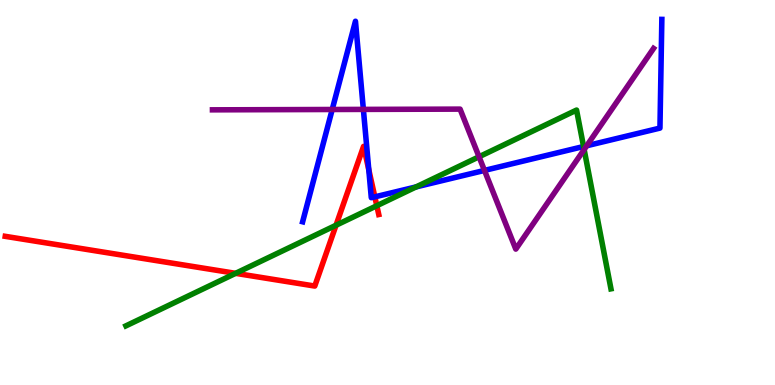[{'lines': ['blue', 'red'], 'intersections': [{'x': 4.76, 'y': 5.59}, {'x': 4.84, 'y': 4.89}]}, {'lines': ['green', 'red'], 'intersections': [{'x': 3.04, 'y': 2.9}, {'x': 4.34, 'y': 4.15}, {'x': 4.86, 'y': 4.66}]}, {'lines': ['purple', 'red'], 'intersections': []}, {'lines': ['blue', 'green'], 'intersections': [{'x': 5.37, 'y': 5.15}, {'x': 7.53, 'y': 6.19}]}, {'lines': ['blue', 'purple'], 'intersections': [{'x': 4.29, 'y': 7.16}, {'x': 4.69, 'y': 7.16}, {'x': 6.25, 'y': 5.57}, {'x': 7.57, 'y': 6.21}]}, {'lines': ['green', 'purple'], 'intersections': [{'x': 6.18, 'y': 5.93}, {'x': 7.54, 'y': 6.12}]}]